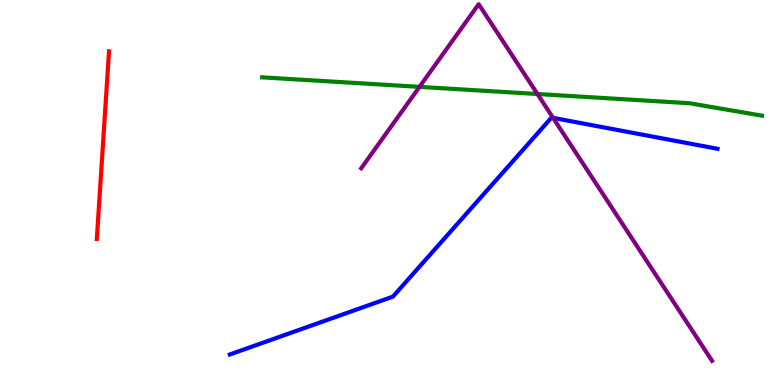[{'lines': ['blue', 'red'], 'intersections': []}, {'lines': ['green', 'red'], 'intersections': []}, {'lines': ['purple', 'red'], 'intersections': []}, {'lines': ['blue', 'green'], 'intersections': []}, {'lines': ['blue', 'purple'], 'intersections': [{'x': 7.14, 'y': 6.94}]}, {'lines': ['green', 'purple'], 'intersections': [{'x': 5.41, 'y': 7.74}, {'x': 6.93, 'y': 7.56}]}]